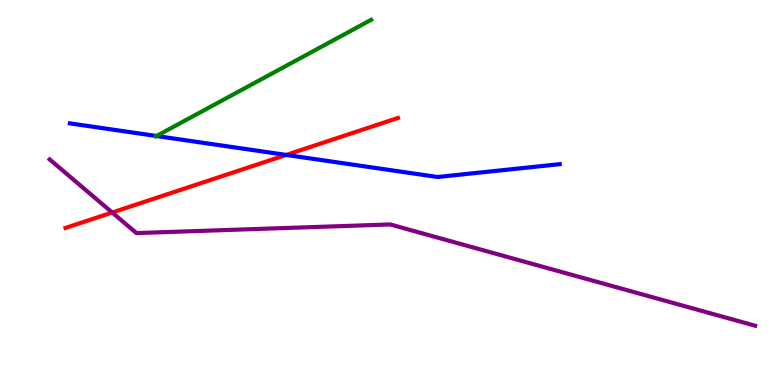[{'lines': ['blue', 'red'], 'intersections': [{'x': 3.69, 'y': 5.98}]}, {'lines': ['green', 'red'], 'intersections': []}, {'lines': ['purple', 'red'], 'intersections': [{'x': 1.45, 'y': 4.48}]}, {'lines': ['blue', 'green'], 'intersections': [{'x': 2.02, 'y': 6.47}]}, {'lines': ['blue', 'purple'], 'intersections': []}, {'lines': ['green', 'purple'], 'intersections': []}]